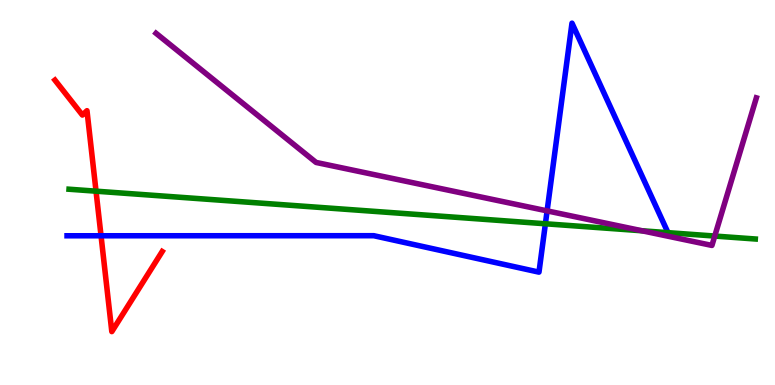[{'lines': ['blue', 'red'], 'intersections': [{'x': 1.3, 'y': 3.88}]}, {'lines': ['green', 'red'], 'intersections': [{'x': 1.24, 'y': 5.03}]}, {'lines': ['purple', 'red'], 'intersections': []}, {'lines': ['blue', 'green'], 'intersections': [{'x': 7.04, 'y': 4.19}]}, {'lines': ['blue', 'purple'], 'intersections': [{'x': 7.06, 'y': 4.52}]}, {'lines': ['green', 'purple'], 'intersections': [{'x': 8.28, 'y': 4.01}, {'x': 9.22, 'y': 3.87}]}]